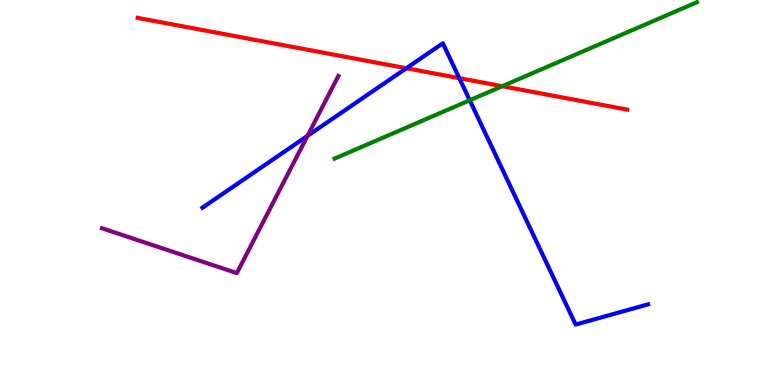[{'lines': ['blue', 'red'], 'intersections': [{'x': 5.24, 'y': 8.23}, {'x': 5.93, 'y': 7.97}]}, {'lines': ['green', 'red'], 'intersections': [{'x': 6.48, 'y': 7.76}]}, {'lines': ['purple', 'red'], 'intersections': []}, {'lines': ['blue', 'green'], 'intersections': [{'x': 6.06, 'y': 7.4}]}, {'lines': ['blue', 'purple'], 'intersections': [{'x': 3.97, 'y': 6.47}]}, {'lines': ['green', 'purple'], 'intersections': []}]